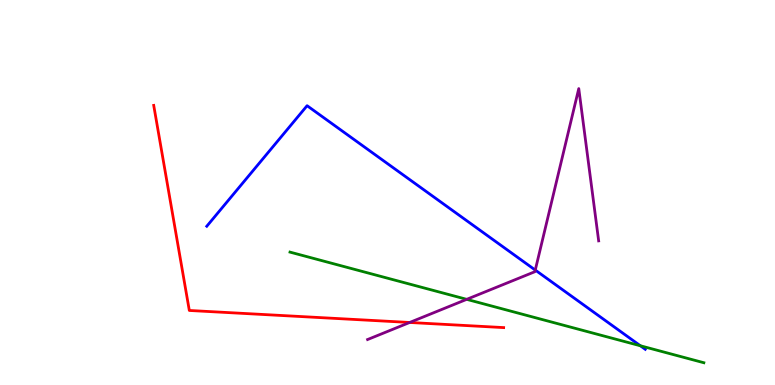[{'lines': ['blue', 'red'], 'intersections': []}, {'lines': ['green', 'red'], 'intersections': []}, {'lines': ['purple', 'red'], 'intersections': [{'x': 5.29, 'y': 1.62}]}, {'lines': ['blue', 'green'], 'intersections': [{'x': 8.26, 'y': 1.02}]}, {'lines': ['blue', 'purple'], 'intersections': [{'x': 6.91, 'y': 2.99}]}, {'lines': ['green', 'purple'], 'intersections': [{'x': 6.02, 'y': 2.22}]}]